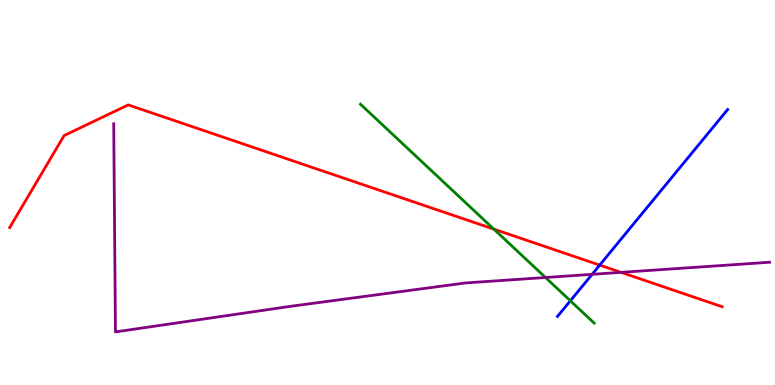[{'lines': ['blue', 'red'], 'intersections': [{'x': 7.74, 'y': 3.11}]}, {'lines': ['green', 'red'], 'intersections': [{'x': 6.37, 'y': 4.05}]}, {'lines': ['purple', 'red'], 'intersections': [{'x': 8.01, 'y': 2.93}]}, {'lines': ['blue', 'green'], 'intersections': [{'x': 7.36, 'y': 2.19}]}, {'lines': ['blue', 'purple'], 'intersections': [{'x': 7.64, 'y': 2.87}]}, {'lines': ['green', 'purple'], 'intersections': [{'x': 7.04, 'y': 2.79}]}]